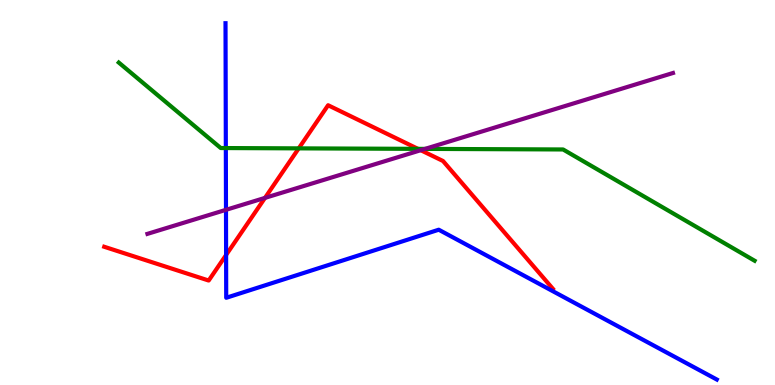[{'lines': ['blue', 'red'], 'intersections': [{'x': 2.92, 'y': 3.38}]}, {'lines': ['green', 'red'], 'intersections': [{'x': 3.85, 'y': 6.15}, {'x': 5.39, 'y': 6.13}]}, {'lines': ['purple', 'red'], 'intersections': [{'x': 3.42, 'y': 4.86}, {'x': 5.43, 'y': 6.1}]}, {'lines': ['blue', 'green'], 'intersections': [{'x': 2.91, 'y': 6.15}]}, {'lines': ['blue', 'purple'], 'intersections': [{'x': 2.92, 'y': 4.55}]}, {'lines': ['green', 'purple'], 'intersections': [{'x': 5.48, 'y': 6.13}]}]